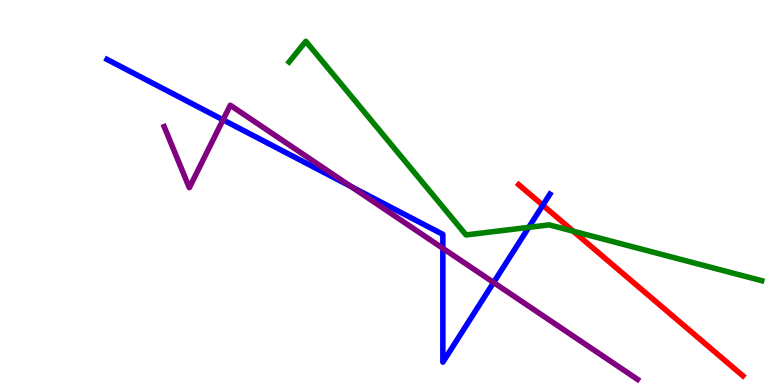[{'lines': ['blue', 'red'], 'intersections': [{'x': 7.0, 'y': 4.67}]}, {'lines': ['green', 'red'], 'intersections': [{'x': 7.4, 'y': 3.99}]}, {'lines': ['purple', 'red'], 'intersections': []}, {'lines': ['blue', 'green'], 'intersections': [{'x': 6.82, 'y': 4.09}]}, {'lines': ['blue', 'purple'], 'intersections': [{'x': 2.88, 'y': 6.89}, {'x': 4.53, 'y': 5.15}, {'x': 5.71, 'y': 3.55}, {'x': 6.37, 'y': 2.66}]}, {'lines': ['green', 'purple'], 'intersections': []}]